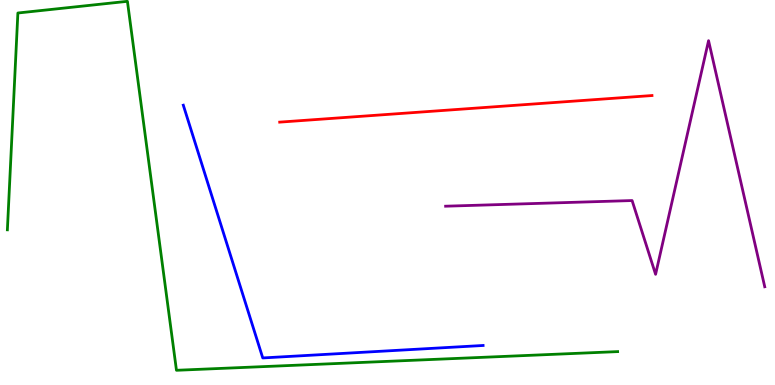[{'lines': ['blue', 'red'], 'intersections': []}, {'lines': ['green', 'red'], 'intersections': []}, {'lines': ['purple', 'red'], 'intersections': []}, {'lines': ['blue', 'green'], 'intersections': []}, {'lines': ['blue', 'purple'], 'intersections': []}, {'lines': ['green', 'purple'], 'intersections': []}]